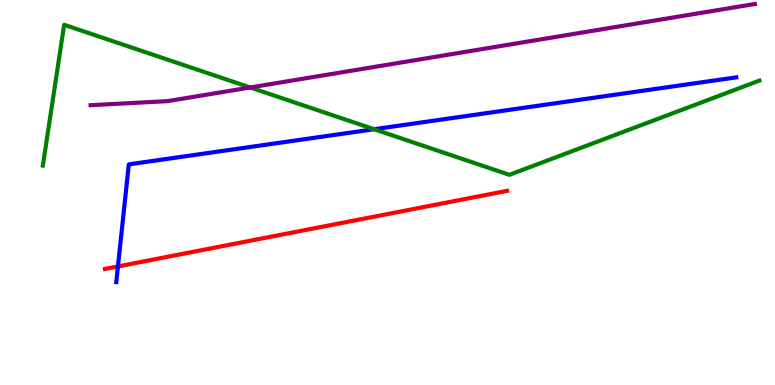[{'lines': ['blue', 'red'], 'intersections': [{'x': 1.52, 'y': 3.08}]}, {'lines': ['green', 'red'], 'intersections': []}, {'lines': ['purple', 'red'], 'intersections': []}, {'lines': ['blue', 'green'], 'intersections': [{'x': 4.83, 'y': 6.64}]}, {'lines': ['blue', 'purple'], 'intersections': []}, {'lines': ['green', 'purple'], 'intersections': [{'x': 3.23, 'y': 7.73}]}]